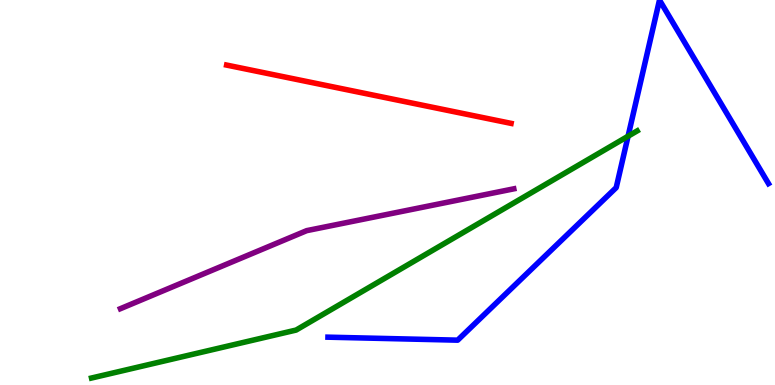[{'lines': ['blue', 'red'], 'intersections': []}, {'lines': ['green', 'red'], 'intersections': []}, {'lines': ['purple', 'red'], 'intersections': []}, {'lines': ['blue', 'green'], 'intersections': [{'x': 8.1, 'y': 6.46}]}, {'lines': ['blue', 'purple'], 'intersections': []}, {'lines': ['green', 'purple'], 'intersections': []}]